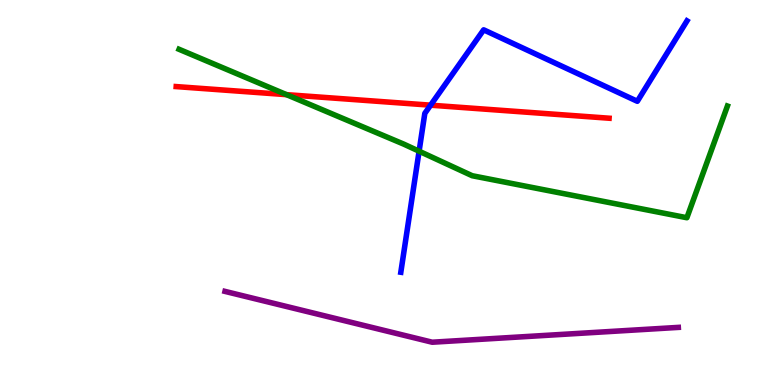[{'lines': ['blue', 'red'], 'intersections': [{'x': 5.56, 'y': 7.27}]}, {'lines': ['green', 'red'], 'intersections': [{'x': 3.7, 'y': 7.54}]}, {'lines': ['purple', 'red'], 'intersections': []}, {'lines': ['blue', 'green'], 'intersections': [{'x': 5.41, 'y': 6.07}]}, {'lines': ['blue', 'purple'], 'intersections': []}, {'lines': ['green', 'purple'], 'intersections': []}]